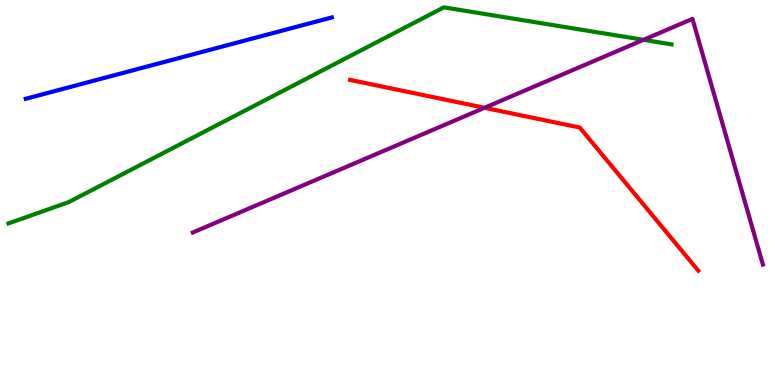[{'lines': ['blue', 'red'], 'intersections': []}, {'lines': ['green', 'red'], 'intersections': []}, {'lines': ['purple', 'red'], 'intersections': [{'x': 6.25, 'y': 7.2}]}, {'lines': ['blue', 'green'], 'intersections': []}, {'lines': ['blue', 'purple'], 'intersections': []}, {'lines': ['green', 'purple'], 'intersections': [{'x': 8.3, 'y': 8.97}]}]